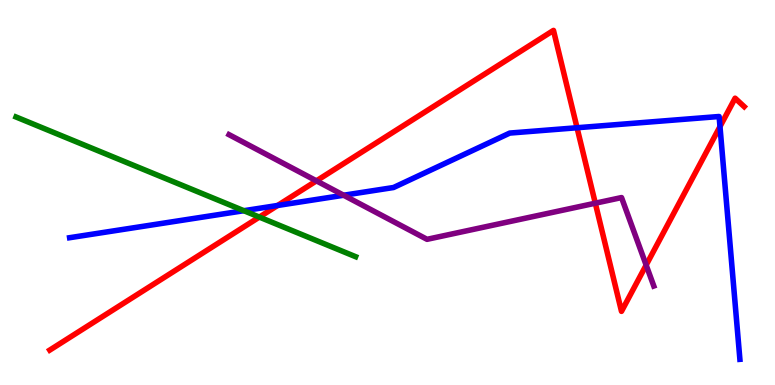[{'lines': ['blue', 'red'], 'intersections': [{'x': 3.58, 'y': 4.66}, {'x': 7.45, 'y': 6.68}, {'x': 9.29, 'y': 6.71}]}, {'lines': ['green', 'red'], 'intersections': [{'x': 3.35, 'y': 4.36}]}, {'lines': ['purple', 'red'], 'intersections': [{'x': 4.08, 'y': 5.3}, {'x': 7.68, 'y': 4.72}, {'x': 8.34, 'y': 3.11}]}, {'lines': ['blue', 'green'], 'intersections': [{'x': 3.15, 'y': 4.53}]}, {'lines': ['blue', 'purple'], 'intersections': [{'x': 4.43, 'y': 4.93}]}, {'lines': ['green', 'purple'], 'intersections': []}]